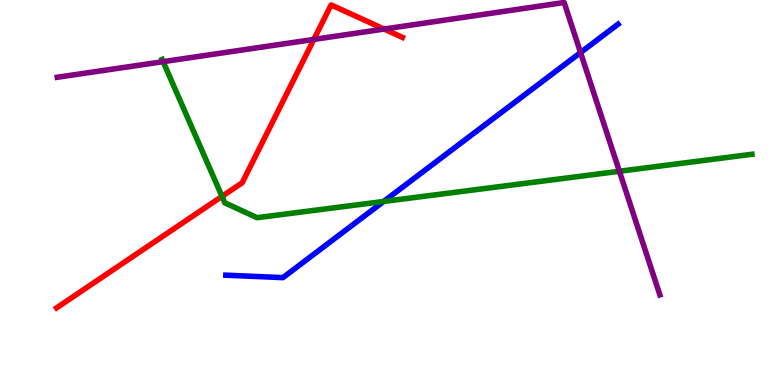[{'lines': ['blue', 'red'], 'intersections': []}, {'lines': ['green', 'red'], 'intersections': [{'x': 2.86, 'y': 4.9}]}, {'lines': ['purple', 'red'], 'intersections': [{'x': 4.05, 'y': 8.98}, {'x': 4.96, 'y': 9.25}]}, {'lines': ['blue', 'green'], 'intersections': [{'x': 4.95, 'y': 4.77}]}, {'lines': ['blue', 'purple'], 'intersections': [{'x': 7.49, 'y': 8.63}]}, {'lines': ['green', 'purple'], 'intersections': [{'x': 2.1, 'y': 8.4}, {'x': 7.99, 'y': 5.55}]}]